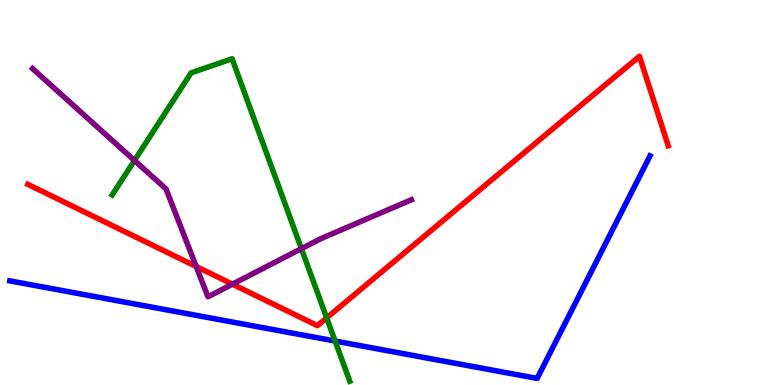[{'lines': ['blue', 'red'], 'intersections': []}, {'lines': ['green', 'red'], 'intersections': [{'x': 4.22, 'y': 1.74}]}, {'lines': ['purple', 'red'], 'intersections': [{'x': 2.53, 'y': 3.08}, {'x': 3.0, 'y': 2.62}]}, {'lines': ['blue', 'green'], 'intersections': [{'x': 4.32, 'y': 1.14}]}, {'lines': ['blue', 'purple'], 'intersections': []}, {'lines': ['green', 'purple'], 'intersections': [{'x': 1.74, 'y': 5.83}, {'x': 3.89, 'y': 3.54}]}]